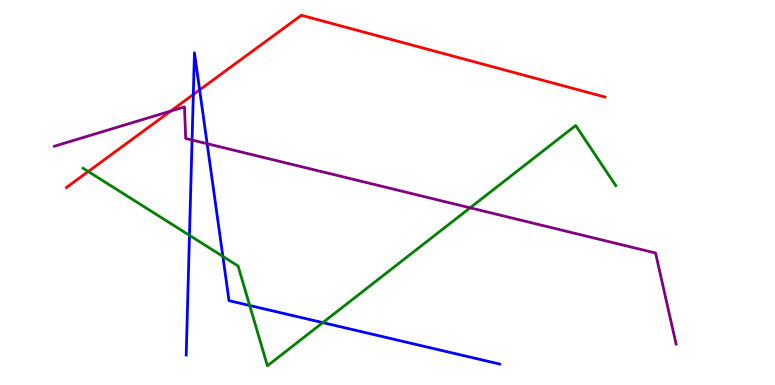[{'lines': ['blue', 'red'], 'intersections': [{'x': 2.49, 'y': 7.55}, {'x': 2.58, 'y': 7.67}]}, {'lines': ['green', 'red'], 'intersections': [{'x': 1.14, 'y': 5.55}]}, {'lines': ['purple', 'red'], 'intersections': [{'x': 2.2, 'y': 7.11}]}, {'lines': ['blue', 'green'], 'intersections': [{'x': 2.44, 'y': 3.89}, {'x': 2.88, 'y': 3.34}, {'x': 3.22, 'y': 2.07}, {'x': 4.17, 'y': 1.62}]}, {'lines': ['blue', 'purple'], 'intersections': [{'x': 2.48, 'y': 6.36}, {'x': 2.67, 'y': 6.27}]}, {'lines': ['green', 'purple'], 'intersections': [{'x': 6.07, 'y': 4.6}]}]